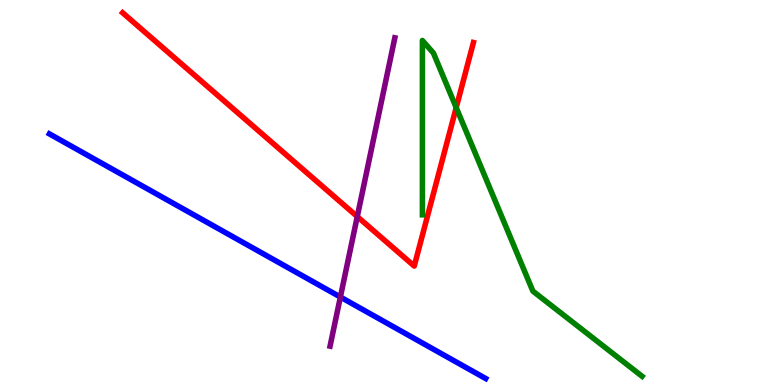[{'lines': ['blue', 'red'], 'intersections': []}, {'lines': ['green', 'red'], 'intersections': [{'x': 5.89, 'y': 7.21}]}, {'lines': ['purple', 'red'], 'intersections': [{'x': 4.61, 'y': 4.37}]}, {'lines': ['blue', 'green'], 'intersections': []}, {'lines': ['blue', 'purple'], 'intersections': [{'x': 4.39, 'y': 2.28}]}, {'lines': ['green', 'purple'], 'intersections': []}]